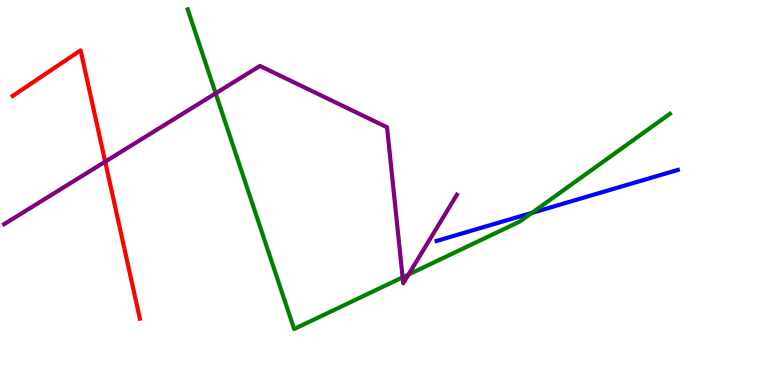[{'lines': ['blue', 'red'], 'intersections': []}, {'lines': ['green', 'red'], 'intersections': []}, {'lines': ['purple', 'red'], 'intersections': [{'x': 1.36, 'y': 5.8}]}, {'lines': ['blue', 'green'], 'intersections': [{'x': 6.86, 'y': 4.47}]}, {'lines': ['blue', 'purple'], 'intersections': []}, {'lines': ['green', 'purple'], 'intersections': [{'x': 2.78, 'y': 7.58}, {'x': 5.2, 'y': 2.8}, {'x': 5.27, 'y': 2.87}]}]